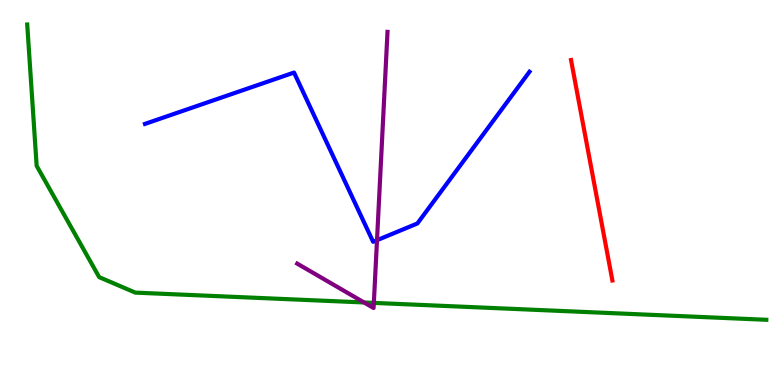[{'lines': ['blue', 'red'], 'intersections': []}, {'lines': ['green', 'red'], 'intersections': []}, {'lines': ['purple', 'red'], 'intersections': []}, {'lines': ['blue', 'green'], 'intersections': []}, {'lines': ['blue', 'purple'], 'intersections': [{'x': 4.86, 'y': 3.76}]}, {'lines': ['green', 'purple'], 'intersections': [{'x': 4.7, 'y': 2.14}, {'x': 4.82, 'y': 2.13}]}]